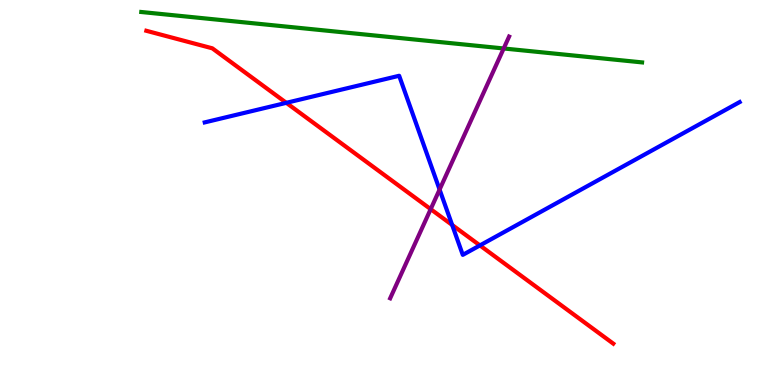[{'lines': ['blue', 'red'], 'intersections': [{'x': 3.69, 'y': 7.33}, {'x': 5.83, 'y': 4.16}, {'x': 6.19, 'y': 3.63}]}, {'lines': ['green', 'red'], 'intersections': []}, {'lines': ['purple', 'red'], 'intersections': [{'x': 5.56, 'y': 4.57}]}, {'lines': ['blue', 'green'], 'intersections': []}, {'lines': ['blue', 'purple'], 'intersections': [{'x': 5.67, 'y': 5.08}]}, {'lines': ['green', 'purple'], 'intersections': [{'x': 6.5, 'y': 8.74}]}]